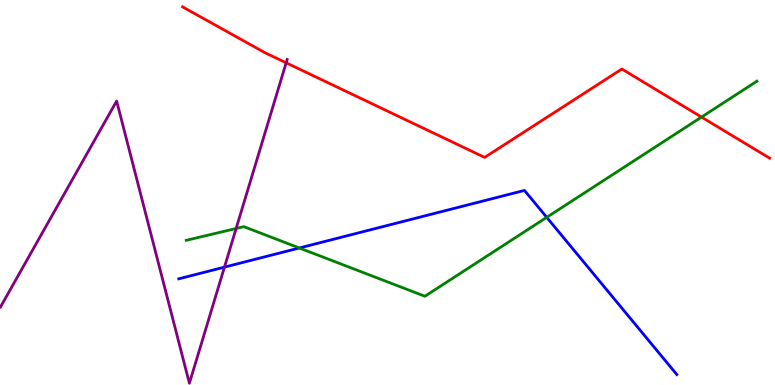[{'lines': ['blue', 'red'], 'intersections': []}, {'lines': ['green', 'red'], 'intersections': [{'x': 9.05, 'y': 6.96}]}, {'lines': ['purple', 'red'], 'intersections': [{'x': 3.69, 'y': 8.37}]}, {'lines': ['blue', 'green'], 'intersections': [{'x': 3.86, 'y': 3.56}, {'x': 7.05, 'y': 4.35}]}, {'lines': ['blue', 'purple'], 'intersections': [{'x': 2.9, 'y': 3.06}]}, {'lines': ['green', 'purple'], 'intersections': [{'x': 3.05, 'y': 4.07}]}]